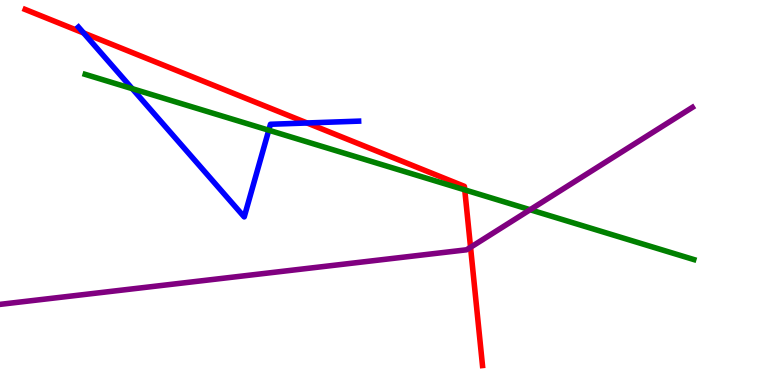[{'lines': ['blue', 'red'], 'intersections': [{'x': 1.08, 'y': 9.14}, {'x': 3.96, 'y': 6.81}]}, {'lines': ['green', 'red'], 'intersections': [{'x': 6.0, 'y': 5.07}]}, {'lines': ['purple', 'red'], 'intersections': [{'x': 6.07, 'y': 3.58}]}, {'lines': ['blue', 'green'], 'intersections': [{'x': 1.71, 'y': 7.7}, {'x': 3.47, 'y': 6.62}]}, {'lines': ['blue', 'purple'], 'intersections': []}, {'lines': ['green', 'purple'], 'intersections': [{'x': 6.84, 'y': 4.55}]}]